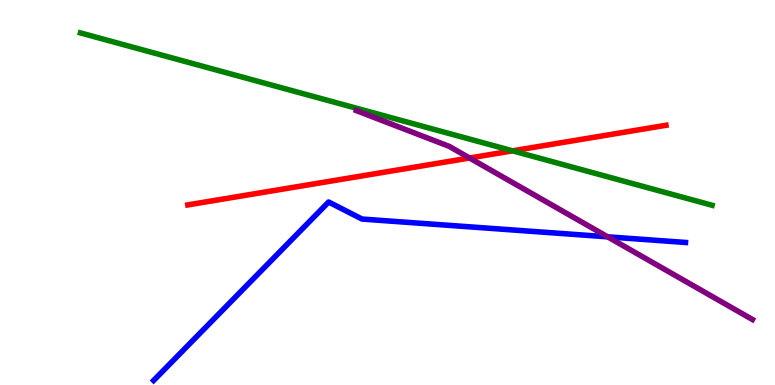[{'lines': ['blue', 'red'], 'intersections': []}, {'lines': ['green', 'red'], 'intersections': [{'x': 6.61, 'y': 6.08}]}, {'lines': ['purple', 'red'], 'intersections': [{'x': 6.06, 'y': 5.9}]}, {'lines': ['blue', 'green'], 'intersections': []}, {'lines': ['blue', 'purple'], 'intersections': [{'x': 7.84, 'y': 3.85}]}, {'lines': ['green', 'purple'], 'intersections': []}]